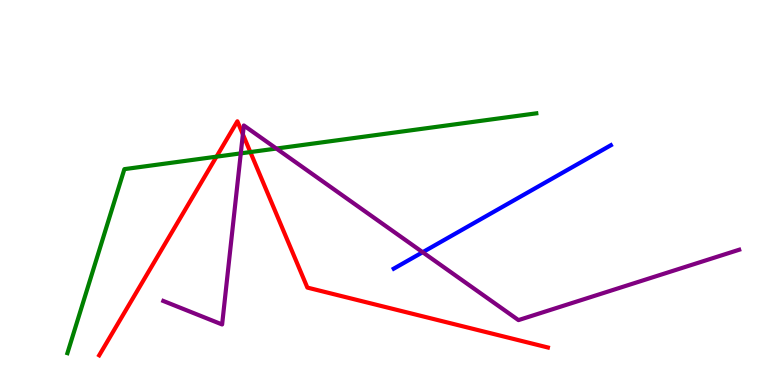[{'lines': ['blue', 'red'], 'intersections': []}, {'lines': ['green', 'red'], 'intersections': [{'x': 2.79, 'y': 5.93}, {'x': 3.23, 'y': 6.05}]}, {'lines': ['purple', 'red'], 'intersections': [{'x': 3.13, 'y': 6.51}]}, {'lines': ['blue', 'green'], 'intersections': []}, {'lines': ['blue', 'purple'], 'intersections': [{'x': 5.45, 'y': 3.45}]}, {'lines': ['green', 'purple'], 'intersections': [{'x': 3.11, 'y': 6.02}, {'x': 3.57, 'y': 6.14}]}]